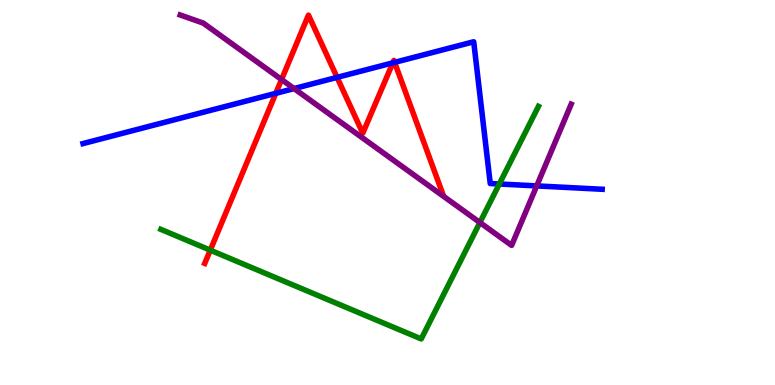[{'lines': ['blue', 'red'], 'intersections': [{'x': 3.56, 'y': 7.58}, {'x': 4.35, 'y': 7.99}, {'x': 5.07, 'y': 8.37}, {'x': 5.09, 'y': 8.38}]}, {'lines': ['green', 'red'], 'intersections': [{'x': 2.71, 'y': 3.5}]}, {'lines': ['purple', 'red'], 'intersections': [{'x': 3.63, 'y': 7.93}]}, {'lines': ['blue', 'green'], 'intersections': [{'x': 6.44, 'y': 5.22}]}, {'lines': ['blue', 'purple'], 'intersections': [{'x': 3.79, 'y': 7.7}, {'x': 6.93, 'y': 5.17}]}, {'lines': ['green', 'purple'], 'intersections': [{'x': 6.19, 'y': 4.22}]}]